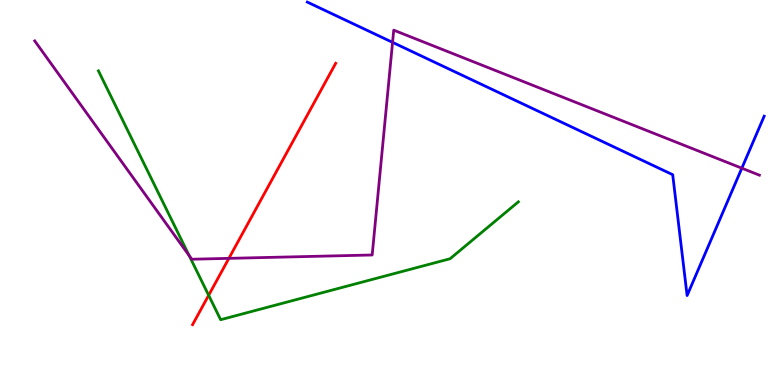[{'lines': ['blue', 'red'], 'intersections': []}, {'lines': ['green', 'red'], 'intersections': [{'x': 2.69, 'y': 2.33}]}, {'lines': ['purple', 'red'], 'intersections': [{'x': 2.95, 'y': 3.29}]}, {'lines': ['blue', 'green'], 'intersections': []}, {'lines': ['blue', 'purple'], 'intersections': [{'x': 5.07, 'y': 8.9}, {'x': 9.57, 'y': 5.63}]}, {'lines': ['green', 'purple'], 'intersections': [{'x': 2.44, 'y': 3.36}]}]